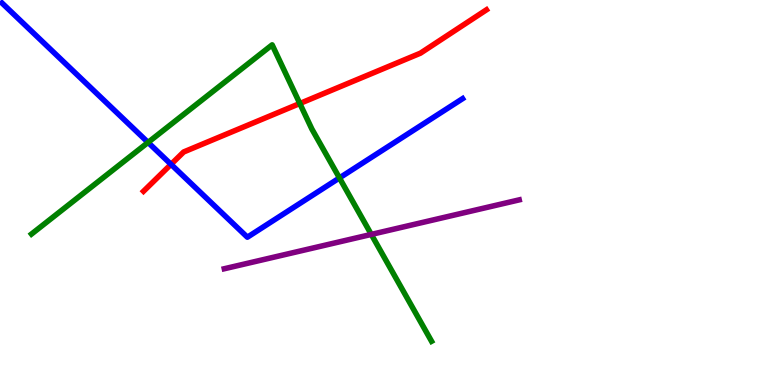[{'lines': ['blue', 'red'], 'intersections': [{'x': 2.21, 'y': 5.73}]}, {'lines': ['green', 'red'], 'intersections': [{'x': 3.87, 'y': 7.31}]}, {'lines': ['purple', 'red'], 'intersections': []}, {'lines': ['blue', 'green'], 'intersections': [{'x': 1.91, 'y': 6.3}, {'x': 4.38, 'y': 5.38}]}, {'lines': ['blue', 'purple'], 'intersections': []}, {'lines': ['green', 'purple'], 'intersections': [{'x': 4.79, 'y': 3.91}]}]